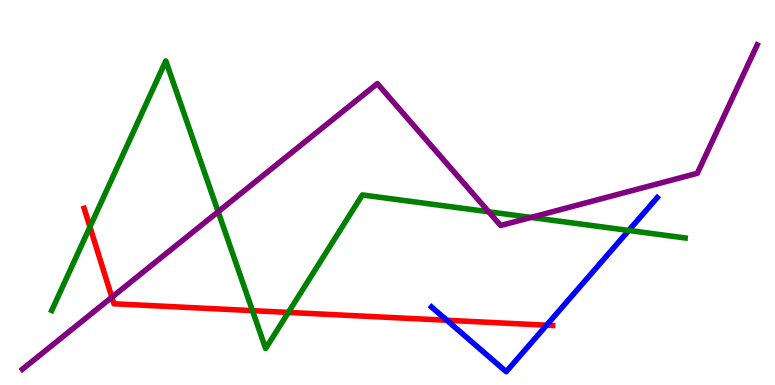[{'lines': ['blue', 'red'], 'intersections': [{'x': 5.77, 'y': 1.68}, {'x': 7.05, 'y': 1.55}]}, {'lines': ['green', 'red'], 'intersections': [{'x': 1.16, 'y': 4.11}, {'x': 3.26, 'y': 1.93}, {'x': 3.72, 'y': 1.89}]}, {'lines': ['purple', 'red'], 'intersections': [{'x': 1.44, 'y': 2.28}]}, {'lines': ['blue', 'green'], 'intersections': [{'x': 8.11, 'y': 4.01}]}, {'lines': ['blue', 'purple'], 'intersections': []}, {'lines': ['green', 'purple'], 'intersections': [{'x': 2.81, 'y': 4.5}, {'x': 6.31, 'y': 4.5}, {'x': 6.85, 'y': 4.35}]}]